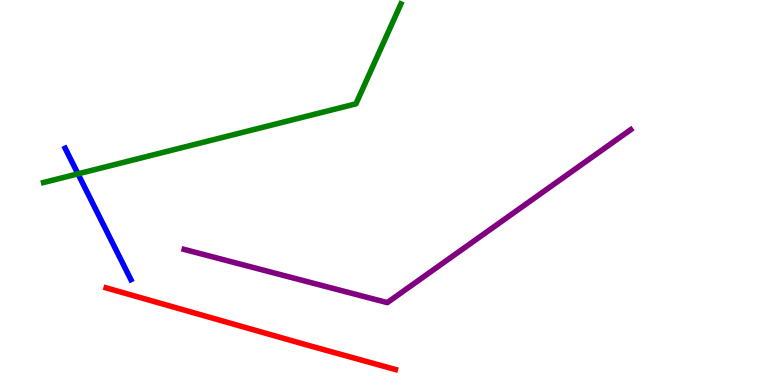[{'lines': ['blue', 'red'], 'intersections': []}, {'lines': ['green', 'red'], 'intersections': []}, {'lines': ['purple', 'red'], 'intersections': []}, {'lines': ['blue', 'green'], 'intersections': [{'x': 1.01, 'y': 5.48}]}, {'lines': ['blue', 'purple'], 'intersections': []}, {'lines': ['green', 'purple'], 'intersections': []}]